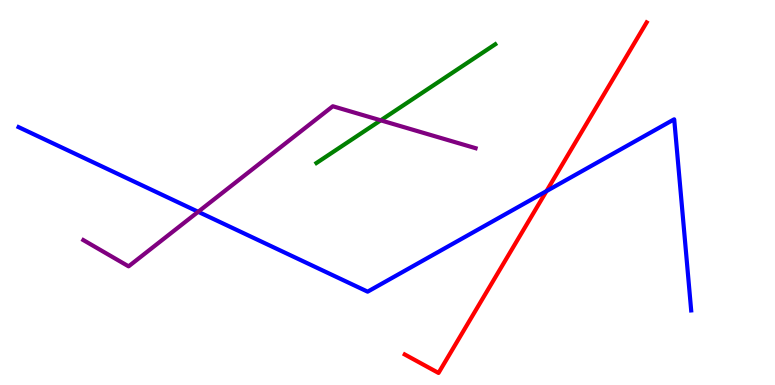[{'lines': ['blue', 'red'], 'intersections': [{'x': 7.05, 'y': 5.04}]}, {'lines': ['green', 'red'], 'intersections': []}, {'lines': ['purple', 'red'], 'intersections': []}, {'lines': ['blue', 'green'], 'intersections': []}, {'lines': ['blue', 'purple'], 'intersections': [{'x': 2.56, 'y': 4.5}]}, {'lines': ['green', 'purple'], 'intersections': [{'x': 4.91, 'y': 6.87}]}]